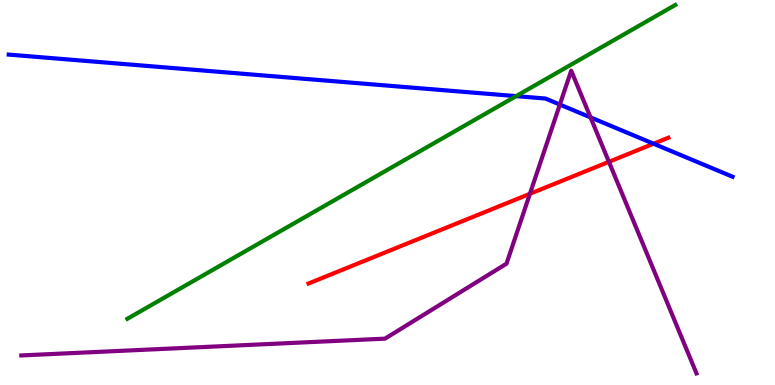[{'lines': ['blue', 'red'], 'intersections': [{'x': 8.43, 'y': 6.27}]}, {'lines': ['green', 'red'], 'intersections': []}, {'lines': ['purple', 'red'], 'intersections': [{'x': 6.84, 'y': 4.97}, {'x': 7.86, 'y': 5.8}]}, {'lines': ['blue', 'green'], 'intersections': [{'x': 6.66, 'y': 7.5}]}, {'lines': ['blue', 'purple'], 'intersections': [{'x': 7.22, 'y': 7.28}, {'x': 7.62, 'y': 6.95}]}, {'lines': ['green', 'purple'], 'intersections': []}]